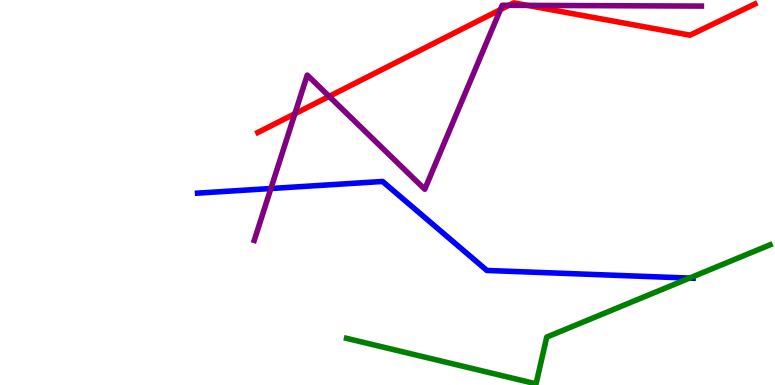[{'lines': ['blue', 'red'], 'intersections': []}, {'lines': ['green', 'red'], 'intersections': []}, {'lines': ['purple', 'red'], 'intersections': [{'x': 3.8, 'y': 7.05}, {'x': 4.25, 'y': 7.5}, {'x': 6.46, 'y': 9.75}, {'x': 6.57, 'y': 9.86}, {'x': 6.81, 'y': 9.86}]}, {'lines': ['blue', 'green'], 'intersections': [{'x': 8.9, 'y': 2.78}]}, {'lines': ['blue', 'purple'], 'intersections': [{'x': 3.5, 'y': 5.1}]}, {'lines': ['green', 'purple'], 'intersections': []}]